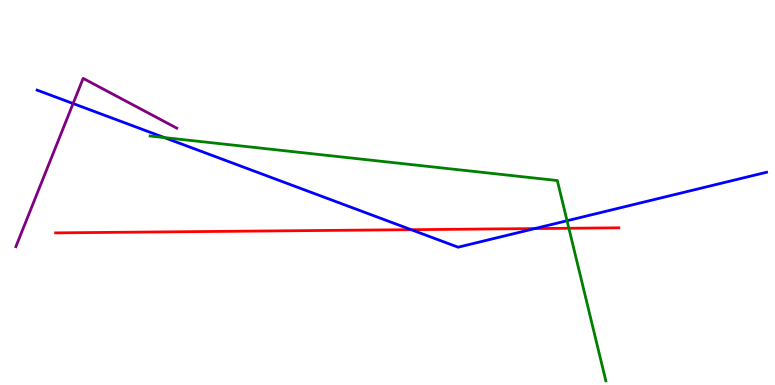[{'lines': ['blue', 'red'], 'intersections': [{'x': 5.31, 'y': 4.03}, {'x': 6.9, 'y': 4.06}]}, {'lines': ['green', 'red'], 'intersections': [{'x': 7.34, 'y': 4.07}]}, {'lines': ['purple', 'red'], 'intersections': []}, {'lines': ['blue', 'green'], 'intersections': [{'x': 2.12, 'y': 6.43}, {'x': 7.32, 'y': 4.27}]}, {'lines': ['blue', 'purple'], 'intersections': [{'x': 0.943, 'y': 7.31}]}, {'lines': ['green', 'purple'], 'intersections': []}]